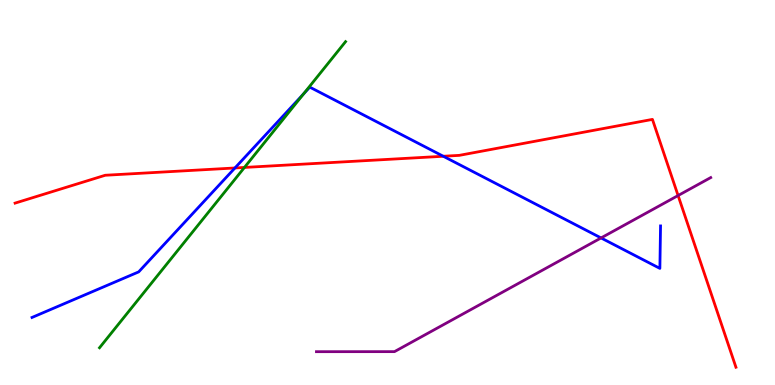[{'lines': ['blue', 'red'], 'intersections': [{'x': 3.03, 'y': 5.64}, {'x': 5.72, 'y': 5.94}]}, {'lines': ['green', 'red'], 'intersections': [{'x': 3.15, 'y': 5.65}]}, {'lines': ['purple', 'red'], 'intersections': [{'x': 8.75, 'y': 4.92}]}, {'lines': ['blue', 'green'], 'intersections': [{'x': 3.92, 'y': 7.56}]}, {'lines': ['blue', 'purple'], 'intersections': [{'x': 7.76, 'y': 3.82}]}, {'lines': ['green', 'purple'], 'intersections': []}]